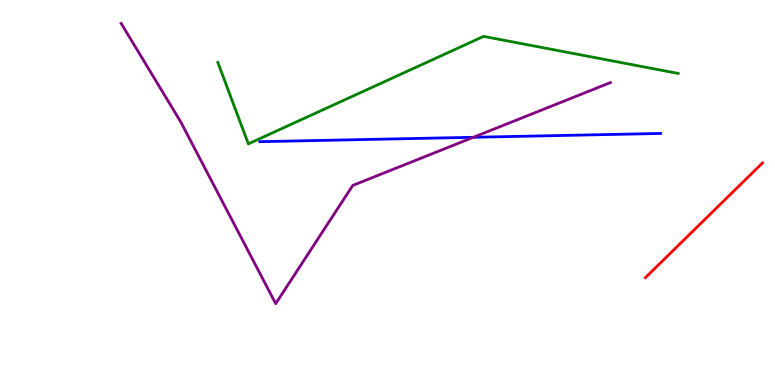[{'lines': ['blue', 'red'], 'intersections': []}, {'lines': ['green', 'red'], 'intersections': []}, {'lines': ['purple', 'red'], 'intersections': []}, {'lines': ['blue', 'green'], 'intersections': []}, {'lines': ['blue', 'purple'], 'intersections': [{'x': 6.11, 'y': 6.43}]}, {'lines': ['green', 'purple'], 'intersections': []}]